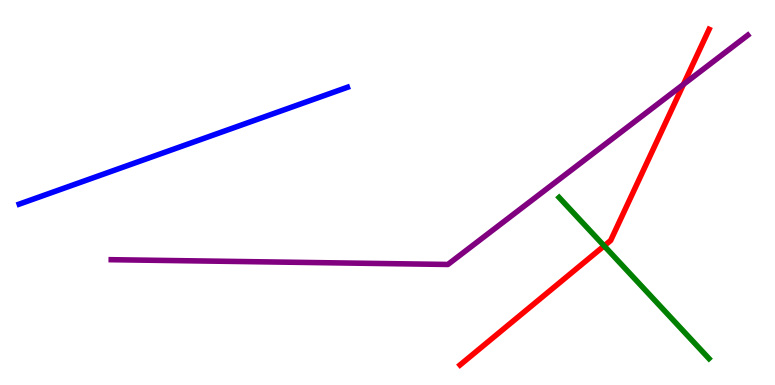[{'lines': ['blue', 'red'], 'intersections': []}, {'lines': ['green', 'red'], 'intersections': [{'x': 7.8, 'y': 3.61}]}, {'lines': ['purple', 'red'], 'intersections': [{'x': 8.82, 'y': 7.81}]}, {'lines': ['blue', 'green'], 'intersections': []}, {'lines': ['blue', 'purple'], 'intersections': []}, {'lines': ['green', 'purple'], 'intersections': []}]